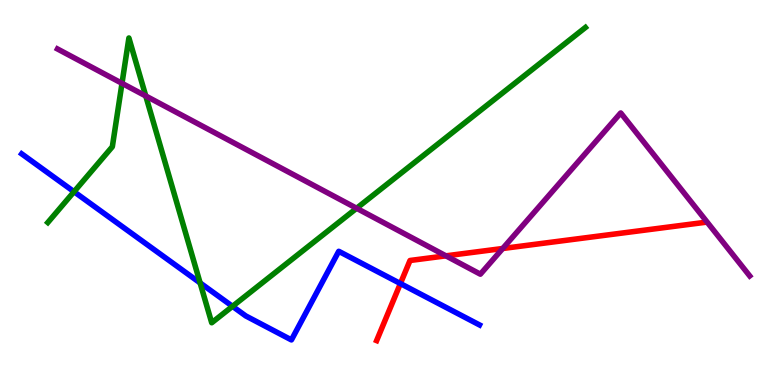[{'lines': ['blue', 'red'], 'intersections': [{'x': 5.17, 'y': 2.64}]}, {'lines': ['green', 'red'], 'intersections': []}, {'lines': ['purple', 'red'], 'intersections': [{'x': 5.75, 'y': 3.35}, {'x': 6.49, 'y': 3.55}]}, {'lines': ['blue', 'green'], 'intersections': [{'x': 0.955, 'y': 5.02}, {'x': 2.58, 'y': 2.65}, {'x': 3.0, 'y': 2.04}]}, {'lines': ['blue', 'purple'], 'intersections': []}, {'lines': ['green', 'purple'], 'intersections': [{'x': 1.57, 'y': 7.84}, {'x': 1.88, 'y': 7.51}, {'x': 4.6, 'y': 4.59}]}]